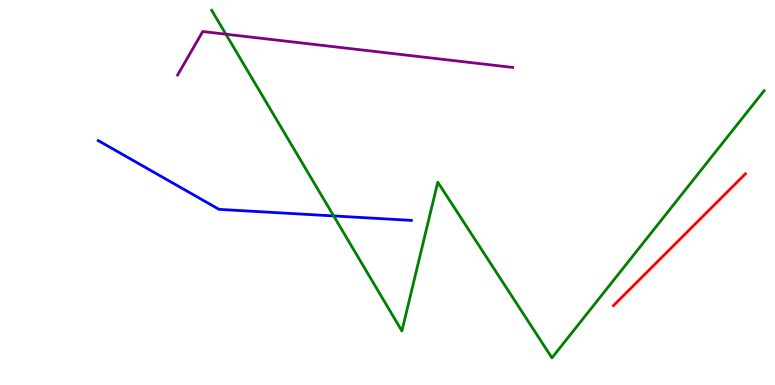[{'lines': ['blue', 'red'], 'intersections': []}, {'lines': ['green', 'red'], 'intersections': []}, {'lines': ['purple', 'red'], 'intersections': []}, {'lines': ['blue', 'green'], 'intersections': [{'x': 4.31, 'y': 4.39}]}, {'lines': ['blue', 'purple'], 'intersections': []}, {'lines': ['green', 'purple'], 'intersections': [{'x': 2.91, 'y': 9.11}]}]